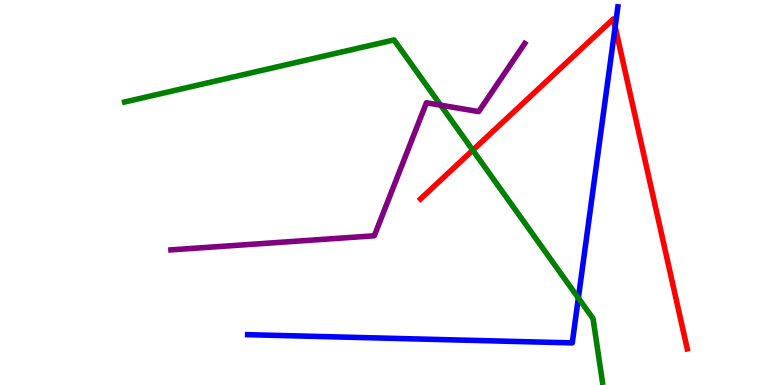[{'lines': ['blue', 'red'], 'intersections': [{'x': 7.94, 'y': 9.3}]}, {'lines': ['green', 'red'], 'intersections': [{'x': 6.1, 'y': 6.1}]}, {'lines': ['purple', 'red'], 'intersections': []}, {'lines': ['blue', 'green'], 'intersections': [{'x': 7.46, 'y': 2.26}]}, {'lines': ['blue', 'purple'], 'intersections': []}, {'lines': ['green', 'purple'], 'intersections': [{'x': 5.69, 'y': 7.27}]}]